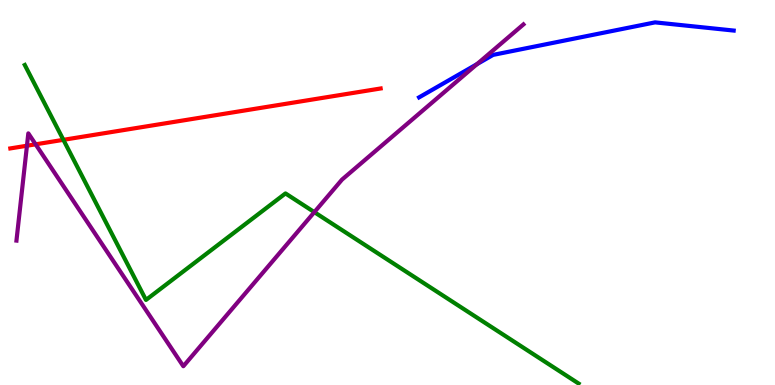[{'lines': ['blue', 'red'], 'intersections': []}, {'lines': ['green', 'red'], 'intersections': [{'x': 0.818, 'y': 6.37}]}, {'lines': ['purple', 'red'], 'intersections': [{'x': 0.348, 'y': 6.21}, {'x': 0.46, 'y': 6.25}]}, {'lines': ['blue', 'green'], 'intersections': []}, {'lines': ['blue', 'purple'], 'intersections': [{'x': 6.16, 'y': 8.33}]}, {'lines': ['green', 'purple'], 'intersections': [{'x': 4.06, 'y': 4.49}]}]